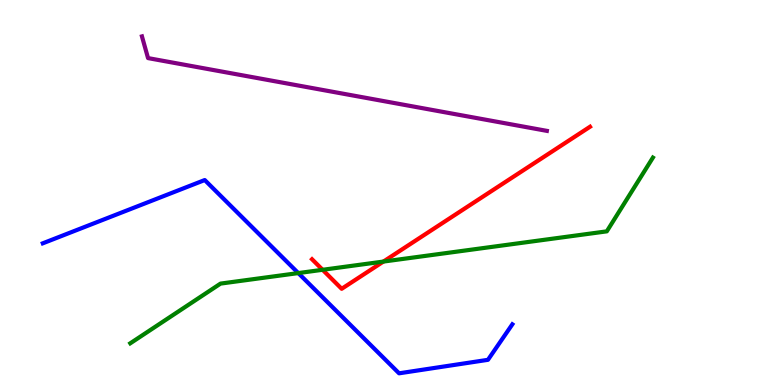[{'lines': ['blue', 'red'], 'intersections': []}, {'lines': ['green', 'red'], 'intersections': [{'x': 4.16, 'y': 2.99}, {'x': 4.95, 'y': 3.21}]}, {'lines': ['purple', 'red'], 'intersections': []}, {'lines': ['blue', 'green'], 'intersections': [{'x': 3.85, 'y': 2.91}]}, {'lines': ['blue', 'purple'], 'intersections': []}, {'lines': ['green', 'purple'], 'intersections': []}]